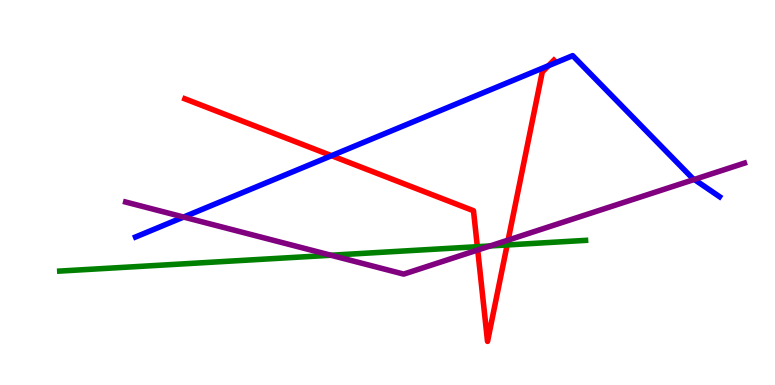[{'lines': ['blue', 'red'], 'intersections': [{'x': 4.28, 'y': 5.96}, {'x': 7.08, 'y': 8.29}]}, {'lines': ['green', 'red'], 'intersections': [{'x': 6.16, 'y': 3.59}, {'x': 6.54, 'y': 3.64}]}, {'lines': ['purple', 'red'], 'intersections': [{'x': 6.16, 'y': 3.51}, {'x': 6.56, 'y': 3.76}]}, {'lines': ['blue', 'green'], 'intersections': []}, {'lines': ['blue', 'purple'], 'intersections': [{'x': 2.37, 'y': 4.36}, {'x': 8.96, 'y': 5.34}]}, {'lines': ['green', 'purple'], 'intersections': [{'x': 4.27, 'y': 3.37}, {'x': 6.32, 'y': 3.61}]}]